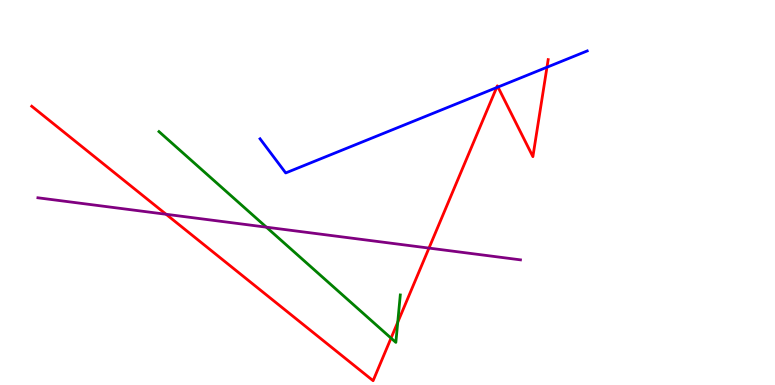[{'lines': ['blue', 'red'], 'intersections': [{'x': 6.41, 'y': 7.72}, {'x': 6.43, 'y': 7.74}, {'x': 7.06, 'y': 8.25}]}, {'lines': ['green', 'red'], 'intersections': [{'x': 5.05, 'y': 1.22}, {'x': 5.13, 'y': 1.63}]}, {'lines': ['purple', 'red'], 'intersections': [{'x': 2.14, 'y': 4.43}, {'x': 5.54, 'y': 3.56}]}, {'lines': ['blue', 'green'], 'intersections': []}, {'lines': ['blue', 'purple'], 'intersections': []}, {'lines': ['green', 'purple'], 'intersections': [{'x': 3.44, 'y': 4.1}]}]